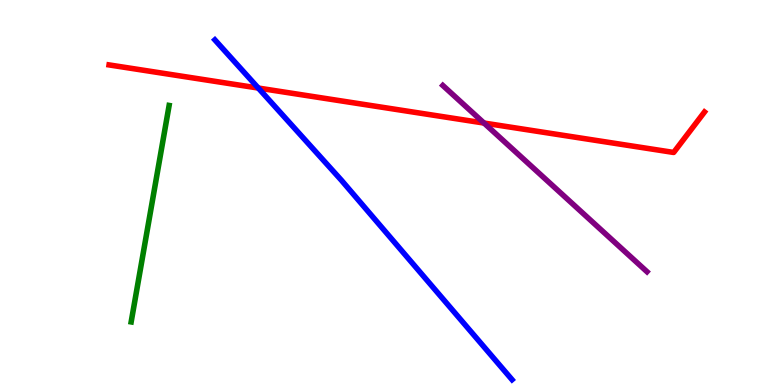[{'lines': ['blue', 'red'], 'intersections': [{'x': 3.33, 'y': 7.71}]}, {'lines': ['green', 'red'], 'intersections': []}, {'lines': ['purple', 'red'], 'intersections': [{'x': 6.25, 'y': 6.8}]}, {'lines': ['blue', 'green'], 'intersections': []}, {'lines': ['blue', 'purple'], 'intersections': []}, {'lines': ['green', 'purple'], 'intersections': []}]